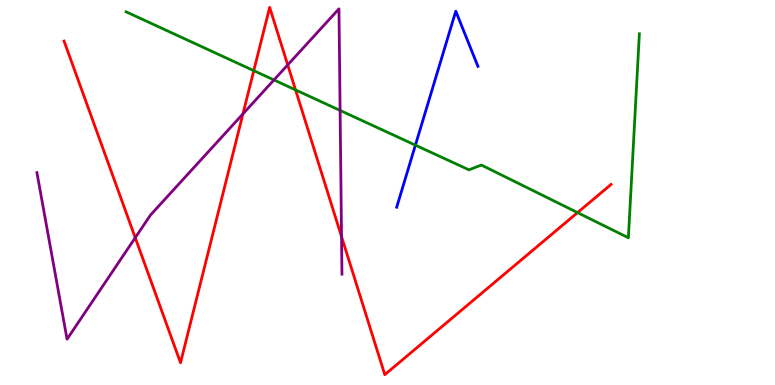[{'lines': ['blue', 'red'], 'intersections': []}, {'lines': ['green', 'red'], 'intersections': [{'x': 3.27, 'y': 8.16}, {'x': 3.81, 'y': 7.66}, {'x': 7.45, 'y': 4.48}]}, {'lines': ['purple', 'red'], 'intersections': [{'x': 1.75, 'y': 3.83}, {'x': 3.13, 'y': 7.04}, {'x': 3.71, 'y': 8.31}, {'x': 4.41, 'y': 3.85}]}, {'lines': ['blue', 'green'], 'intersections': [{'x': 5.36, 'y': 6.23}]}, {'lines': ['blue', 'purple'], 'intersections': []}, {'lines': ['green', 'purple'], 'intersections': [{'x': 3.53, 'y': 7.92}, {'x': 4.39, 'y': 7.13}]}]